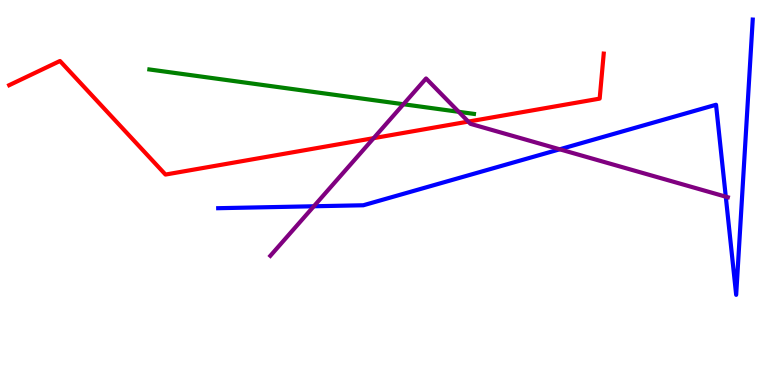[{'lines': ['blue', 'red'], 'intersections': []}, {'lines': ['green', 'red'], 'intersections': []}, {'lines': ['purple', 'red'], 'intersections': [{'x': 4.82, 'y': 6.41}, {'x': 6.04, 'y': 6.84}]}, {'lines': ['blue', 'green'], 'intersections': []}, {'lines': ['blue', 'purple'], 'intersections': [{'x': 4.05, 'y': 4.64}, {'x': 7.22, 'y': 6.12}, {'x': 9.36, 'y': 4.89}]}, {'lines': ['green', 'purple'], 'intersections': [{'x': 5.21, 'y': 7.29}, {'x': 5.92, 'y': 7.1}]}]